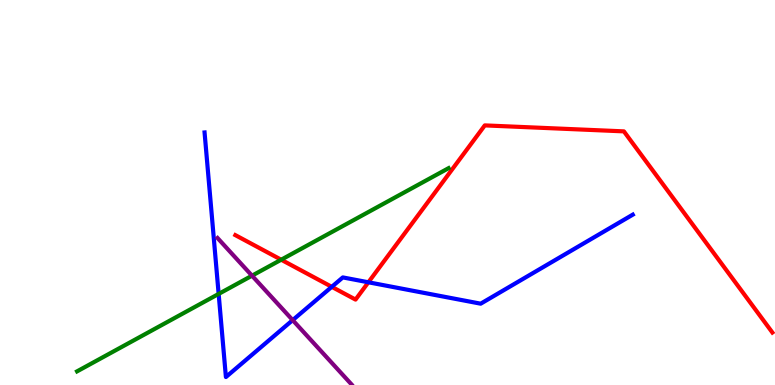[{'lines': ['blue', 'red'], 'intersections': [{'x': 4.28, 'y': 2.55}, {'x': 4.75, 'y': 2.67}]}, {'lines': ['green', 'red'], 'intersections': [{'x': 3.63, 'y': 3.25}]}, {'lines': ['purple', 'red'], 'intersections': []}, {'lines': ['blue', 'green'], 'intersections': [{'x': 2.82, 'y': 2.37}]}, {'lines': ['blue', 'purple'], 'intersections': [{'x': 3.78, 'y': 1.68}]}, {'lines': ['green', 'purple'], 'intersections': [{'x': 3.25, 'y': 2.84}]}]